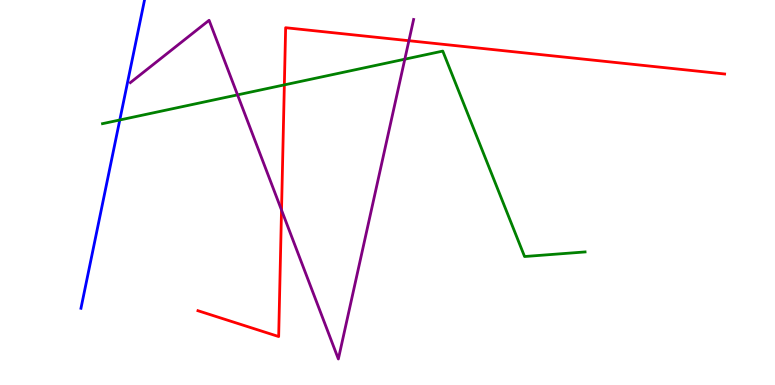[{'lines': ['blue', 'red'], 'intersections': []}, {'lines': ['green', 'red'], 'intersections': [{'x': 3.67, 'y': 7.8}]}, {'lines': ['purple', 'red'], 'intersections': [{'x': 3.63, 'y': 4.54}, {'x': 5.28, 'y': 8.94}]}, {'lines': ['blue', 'green'], 'intersections': [{'x': 1.55, 'y': 6.88}]}, {'lines': ['blue', 'purple'], 'intersections': []}, {'lines': ['green', 'purple'], 'intersections': [{'x': 3.07, 'y': 7.54}, {'x': 5.22, 'y': 8.46}]}]